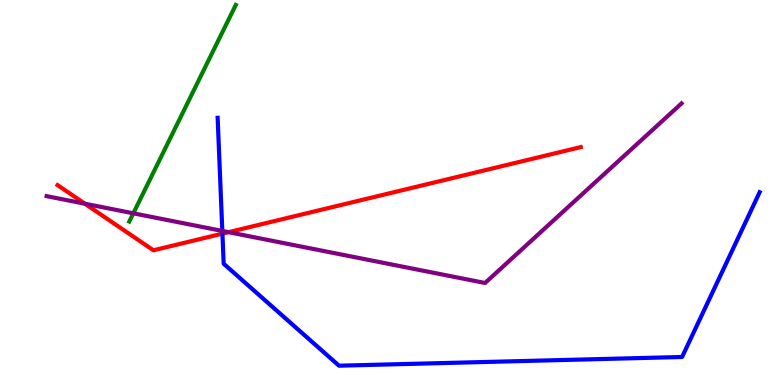[{'lines': ['blue', 'red'], 'intersections': [{'x': 2.87, 'y': 3.93}]}, {'lines': ['green', 'red'], 'intersections': []}, {'lines': ['purple', 'red'], 'intersections': [{'x': 1.1, 'y': 4.71}, {'x': 2.95, 'y': 3.97}]}, {'lines': ['blue', 'green'], 'intersections': []}, {'lines': ['blue', 'purple'], 'intersections': [{'x': 2.87, 'y': 4.0}]}, {'lines': ['green', 'purple'], 'intersections': [{'x': 1.72, 'y': 4.46}]}]